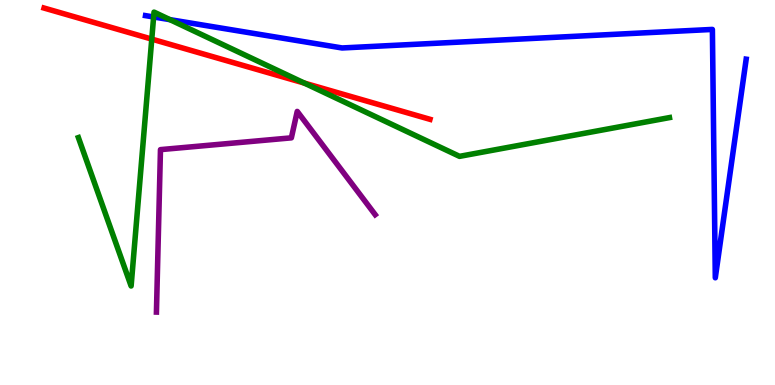[{'lines': ['blue', 'red'], 'intersections': []}, {'lines': ['green', 'red'], 'intersections': [{'x': 1.96, 'y': 8.98}, {'x': 3.93, 'y': 7.84}]}, {'lines': ['purple', 'red'], 'intersections': []}, {'lines': ['blue', 'green'], 'intersections': [{'x': 1.98, 'y': 9.56}, {'x': 2.19, 'y': 9.49}]}, {'lines': ['blue', 'purple'], 'intersections': []}, {'lines': ['green', 'purple'], 'intersections': []}]